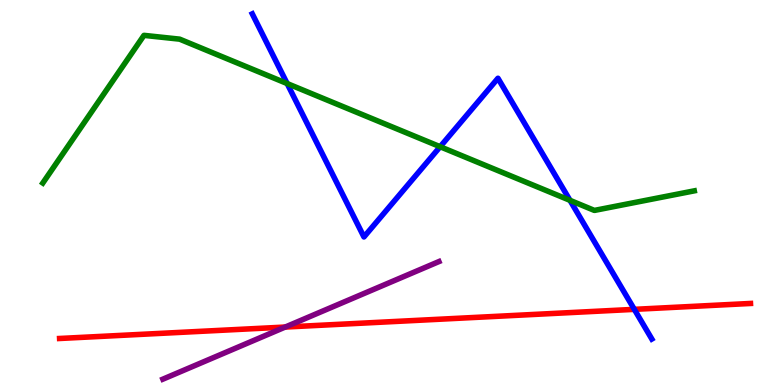[{'lines': ['blue', 'red'], 'intersections': [{'x': 8.18, 'y': 1.96}]}, {'lines': ['green', 'red'], 'intersections': []}, {'lines': ['purple', 'red'], 'intersections': [{'x': 3.68, 'y': 1.51}]}, {'lines': ['blue', 'green'], 'intersections': [{'x': 3.71, 'y': 7.83}, {'x': 5.68, 'y': 6.19}, {'x': 7.35, 'y': 4.8}]}, {'lines': ['blue', 'purple'], 'intersections': []}, {'lines': ['green', 'purple'], 'intersections': []}]